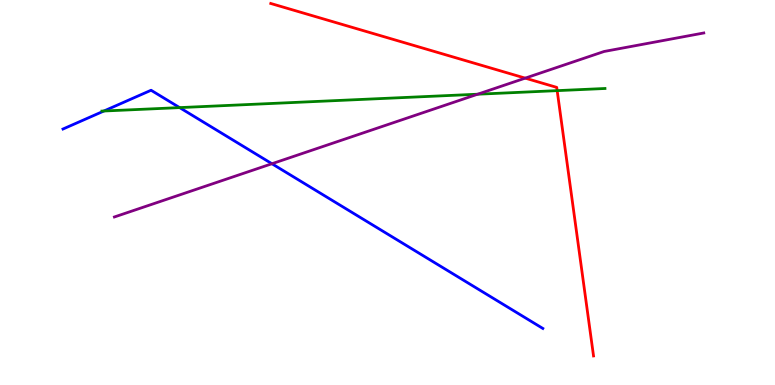[{'lines': ['blue', 'red'], 'intersections': []}, {'lines': ['green', 'red'], 'intersections': [{'x': 7.19, 'y': 7.65}]}, {'lines': ['purple', 'red'], 'intersections': [{'x': 6.78, 'y': 7.97}]}, {'lines': ['blue', 'green'], 'intersections': [{'x': 1.34, 'y': 7.12}, {'x': 2.32, 'y': 7.21}]}, {'lines': ['blue', 'purple'], 'intersections': [{'x': 3.51, 'y': 5.75}]}, {'lines': ['green', 'purple'], 'intersections': [{'x': 6.16, 'y': 7.55}]}]